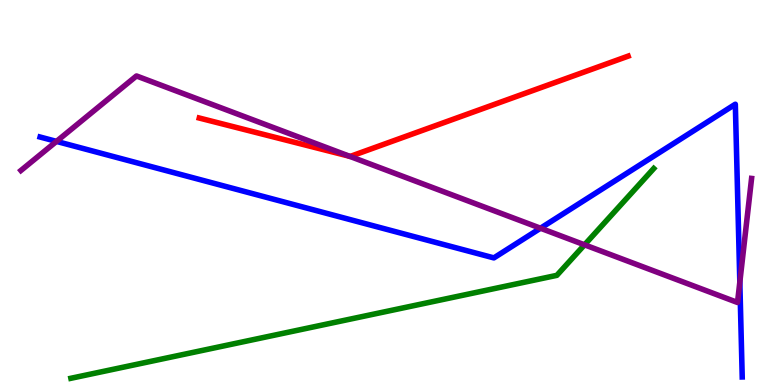[{'lines': ['blue', 'red'], 'intersections': []}, {'lines': ['green', 'red'], 'intersections': []}, {'lines': ['purple', 'red'], 'intersections': [{'x': 4.51, 'y': 5.94}]}, {'lines': ['blue', 'green'], 'intersections': []}, {'lines': ['blue', 'purple'], 'intersections': [{'x': 0.729, 'y': 6.33}, {'x': 6.97, 'y': 4.07}, {'x': 9.55, 'y': 2.67}]}, {'lines': ['green', 'purple'], 'intersections': [{'x': 7.54, 'y': 3.64}]}]